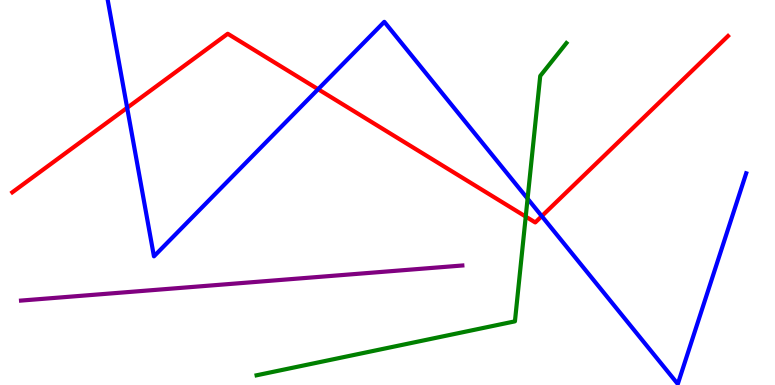[{'lines': ['blue', 'red'], 'intersections': [{'x': 1.64, 'y': 7.2}, {'x': 4.1, 'y': 7.68}, {'x': 6.99, 'y': 4.39}]}, {'lines': ['green', 'red'], 'intersections': [{'x': 6.78, 'y': 4.37}]}, {'lines': ['purple', 'red'], 'intersections': []}, {'lines': ['blue', 'green'], 'intersections': [{'x': 6.81, 'y': 4.84}]}, {'lines': ['blue', 'purple'], 'intersections': []}, {'lines': ['green', 'purple'], 'intersections': []}]